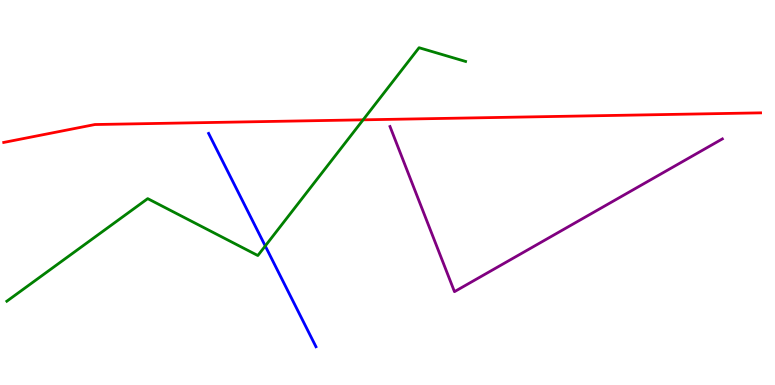[{'lines': ['blue', 'red'], 'intersections': []}, {'lines': ['green', 'red'], 'intersections': [{'x': 4.69, 'y': 6.89}]}, {'lines': ['purple', 'red'], 'intersections': []}, {'lines': ['blue', 'green'], 'intersections': [{'x': 3.42, 'y': 3.61}]}, {'lines': ['blue', 'purple'], 'intersections': []}, {'lines': ['green', 'purple'], 'intersections': []}]